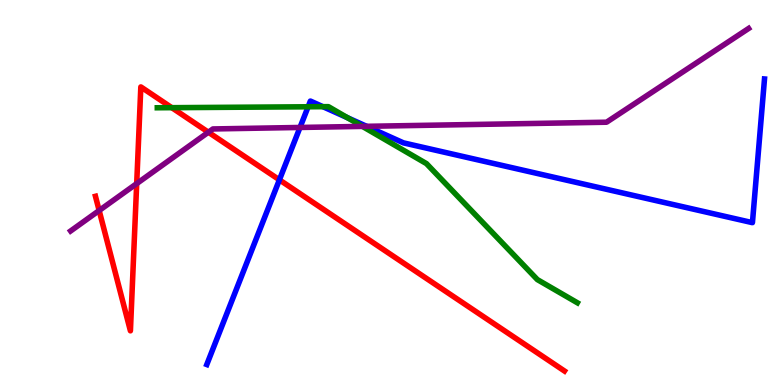[{'lines': ['blue', 'red'], 'intersections': [{'x': 3.61, 'y': 5.33}]}, {'lines': ['green', 'red'], 'intersections': [{'x': 2.22, 'y': 7.2}]}, {'lines': ['purple', 'red'], 'intersections': [{'x': 1.28, 'y': 4.53}, {'x': 1.76, 'y': 5.23}, {'x': 2.69, 'y': 6.57}]}, {'lines': ['blue', 'green'], 'intersections': [{'x': 3.98, 'y': 7.23}, {'x': 4.17, 'y': 7.23}, {'x': 4.48, 'y': 6.94}]}, {'lines': ['blue', 'purple'], 'intersections': [{'x': 3.87, 'y': 6.69}, {'x': 4.73, 'y': 6.72}]}, {'lines': ['green', 'purple'], 'intersections': [{'x': 4.68, 'y': 6.72}]}]